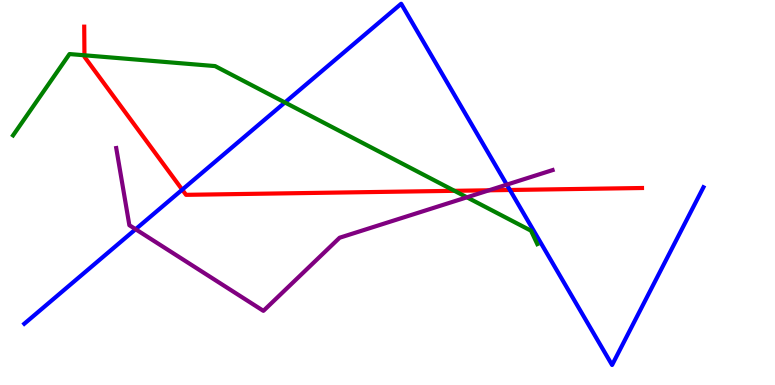[{'lines': ['blue', 'red'], 'intersections': [{'x': 2.35, 'y': 5.07}, {'x': 6.58, 'y': 5.07}]}, {'lines': ['green', 'red'], 'intersections': [{'x': 1.09, 'y': 8.56}, {'x': 5.86, 'y': 5.04}]}, {'lines': ['purple', 'red'], 'intersections': [{'x': 6.31, 'y': 5.06}]}, {'lines': ['blue', 'green'], 'intersections': [{'x': 3.68, 'y': 7.34}]}, {'lines': ['blue', 'purple'], 'intersections': [{'x': 1.75, 'y': 4.05}, {'x': 6.54, 'y': 5.2}]}, {'lines': ['green', 'purple'], 'intersections': [{'x': 6.02, 'y': 4.88}]}]